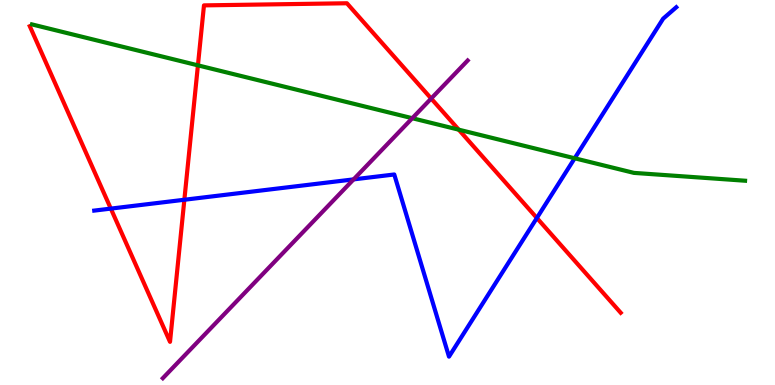[{'lines': ['blue', 'red'], 'intersections': [{'x': 1.43, 'y': 4.58}, {'x': 2.38, 'y': 4.81}, {'x': 6.93, 'y': 4.34}]}, {'lines': ['green', 'red'], 'intersections': [{'x': 2.55, 'y': 8.3}, {'x': 5.92, 'y': 6.63}]}, {'lines': ['purple', 'red'], 'intersections': [{'x': 5.56, 'y': 7.44}]}, {'lines': ['blue', 'green'], 'intersections': [{'x': 7.42, 'y': 5.89}]}, {'lines': ['blue', 'purple'], 'intersections': [{'x': 4.56, 'y': 5.34}]}, {'lines': ['green', 'purple'], 'intersections': [{'x': 5.32, 'y': 6.93}]}]